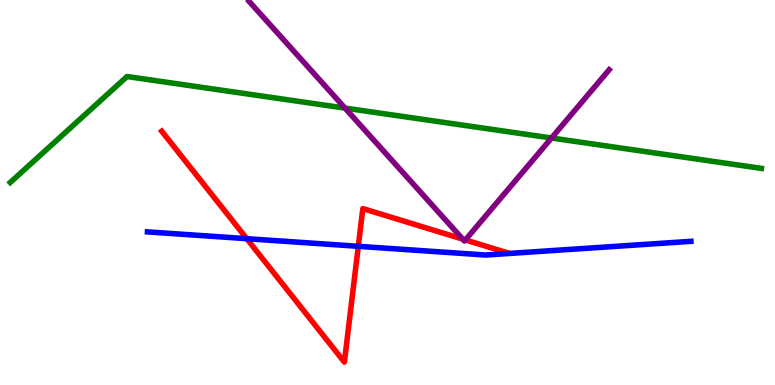[{'lines': ['blue', 'red'], 'intersections': [{'x': 3.18, 'y': 3.8}, {'x': 4.62, 'y': 3.6}]}, {'lines': ['green', 'red'], 'intersections': []}, {'lines': ['purple', 'red'], 'intersections': [{'x': 5.97, 'y': 3.79}, {'x': 6.0, 'y': 3.77}]}, {'lines': ['blue', 'green'], 'intersections': []}, {'lines': ['blue', 'purple'], 'intersections': []}, {'lines': ['green', 'purple'], 'intersections': [{'x': 4.45, 'y': 7.19}, {'x': 7.12, 'y': 6.42}]}]